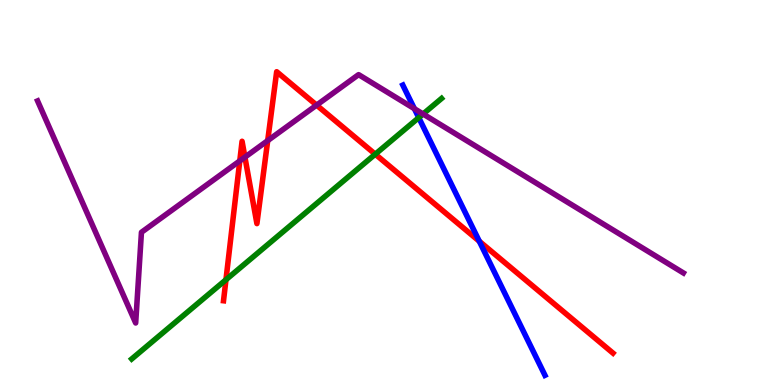[{'lines': ['blue', 'red'], 'intersections': [{'x': 6.18, 'y': 3.73}]}, {'lines': ['green', 'red'], 'intersections': [{'x': 2.92, 'y': 2.73}, {'x': 4.84, 'y': 5.99}]}, {'lines': ['purple', 'red'], 'intersections': [{'x': 3.09, 'y': 5.82}, {'x': 3.16, 'y': 5.92}, {'x': 3.45, 'y': 6.35}, {'x': 4.09, 'y': 7.27}]}, {'lines': ['blue', 'green'], 'intersections': [{'x': 5.4, 'y': 6.94}]}, {'lines': ['blue', 'purple'], 'intersections': [{'x': 5.35, 'y': 7.18}]}, {'lines': ['green', 'purple'], 'intersections': [{'x': 5.46, 'y': 7.04}]}]